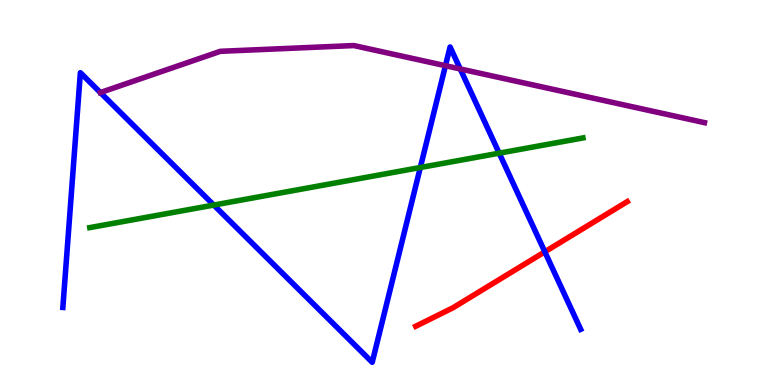[{'lines': ['blue', 'red'], 'intersections': [{'x': 7.03, 'y': 3.46}]}, {'lines': ['green', 'red'], 'intersections': []}, {'lines': ['purple', 'red'], 'intersections': []}, {'lines': ['blue', 'green'], 'intersections': [{'x': 2.76, 'y': 4.67}, {'x': 5.42, 'y': 5.65}, {'x': 6.44, 'y': 6.02}]}, {'lines': ['blue', 'purple'], 'intersections': [{'x': 1.3, 'y': 7.6}, {'x': 5.75, 'y': 8.29}, {'x': 5.94, 'y': 8.21}]}, {'lines': ['green', 'purple'], 'intersections': []}]